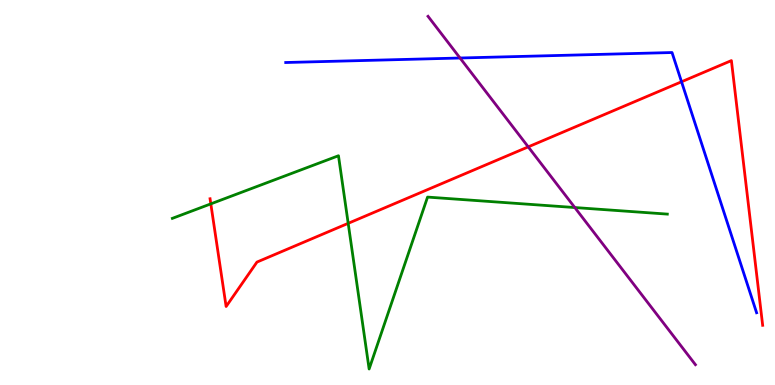[{'lines': ['blue', 'red'], 'intersections': [{'x': 8.79, 'y': 7.88}]}, {'lines': ['green', 'red'], 'intersections': [{'x': 2.72, 'y': 4.7}, {'x': 4.49, 'y': 4.2}]}, {'lines': ['purple', 'red'], 'intersections': [{'x': 6.82, 'y': 6.19}]}, {'lines': ['blue', 'green'], 'intersections': []}, {'lines': ['blue', 'purple'], 'intersections': [{'x': 5.94, 'y': 8.49}]}, {'lines': ['green', 'purple'], 'intersections': [{'x': 7.42, 'y': 4.61}]}]